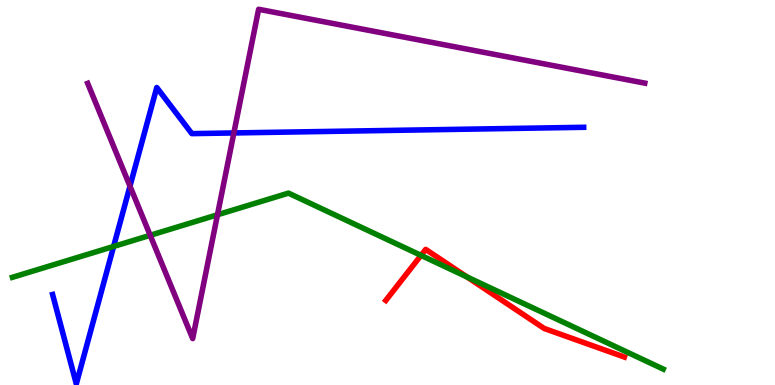[{'lines': ['blue', 'red'], 'intersections': []}, {'lines': ['green', 'red'], 'intersections': [{'x': 5.43, 'y': 3.37}, {'x': 6.03, 'y': 2.81}]}, {'lines': ['purple', 'red'], 'intersections': []}, {'lines': ['blue', 'green'], 'intersections': [{'x': 1.47, 'y': 3.6}]}, {'lines': ['blue', 'purple'], 'intersections': [{'x': 1.68, 'y': 5.16}, {'x': 3.02, 'y': 6.55}]}, {'lines': ['green', 'purple'], 'intersections': [{'x': 1.94, 'y': 3.89}, {'x': 2.81, 'y': 4.42}]}]